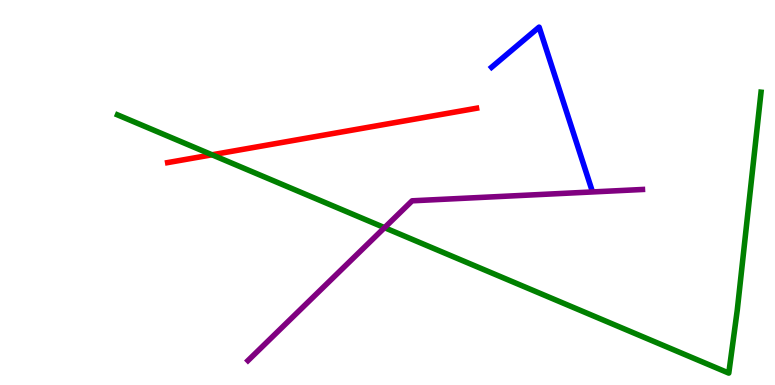[{'lines': ['blue', 'red'], 'intersections': []}, {'lines': ['green', 'red'], 'intersections': [{'x': 2.74, 'y': 5.98}]}, {'lines': ['purple', 'red'], 'intersections': []}, {'lines': ['blue', 'green'], 'intersections': []}, {'lines': ['blue', 'purple'], 'intersections': []}, {'lines': ['green', 'purple'], 'intersections': [{'x': 4.96, 'y': 4.09}]}]